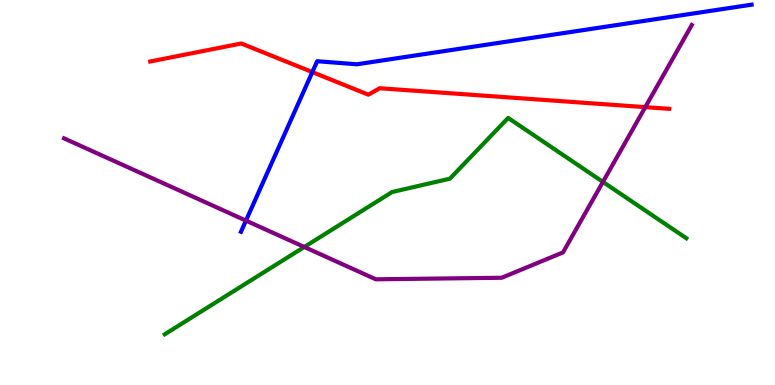[{'lines': ['blue', 'red'], 'intersections': [{'x': 4.03, 'y': 8.13}]}, {'lines': ['green', 'red'], 'intersections': []}, {'lines': ['purple', 'red'], 'intersections': [{'x': 8.33, 'y': 7.22}]}, {'lines': ['blue', 'green'], 'intersections': []}, {'lines': ['blue', 'purple'], 'intersections': [{'x': 3.17, 'y': 4.27}]}, {'lines': ['green', 'purple'], 'intersections': [{'x': 3.93, 'y': 3.59}, {'x': 7.78, 'y': 5.27}]}]